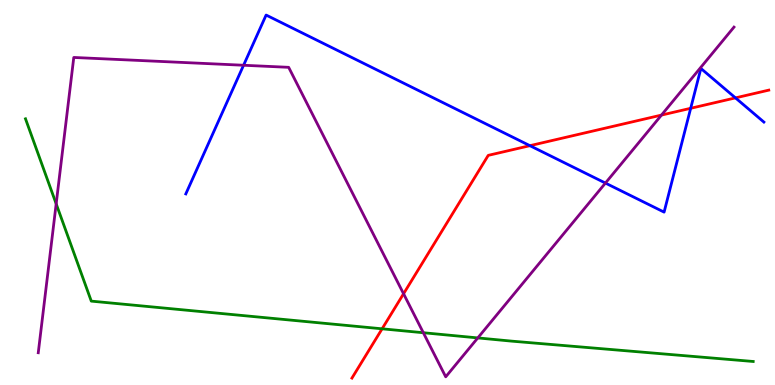[{'lines': ['blue', 'red'], 'intersections': [{'x': 6.84, 'y': 6.22}, {'x': 8.91, 'y': 7.19}, {'x': 9.49, 'y': 7.46}]}, {'lines': ['green', 'red'], 'intersections': [{'x': 4.93, 'y': 1.46}]}, {'lines': ['purple', 'red'], 'intersections': [{'x': 5.21, 'y': 2.37}, {'x': 8.54, 'y': 7.01}]}, {'lines': ['blue', 'green'], 'intersections': []}, {'lines': ['blue', 'purple'], 'intersections': [{'x': 3.14, 'y': 8.31}, {'x': 7.81, 'y': 5.24}]}, {'lines': ['green', 'purple'], 'intersections': [{'x': 0.725, 'y': 4.71}, {'x': 5.46, 'y': 1.36}, {'x': 6.17, 'y': 1.22}]}]